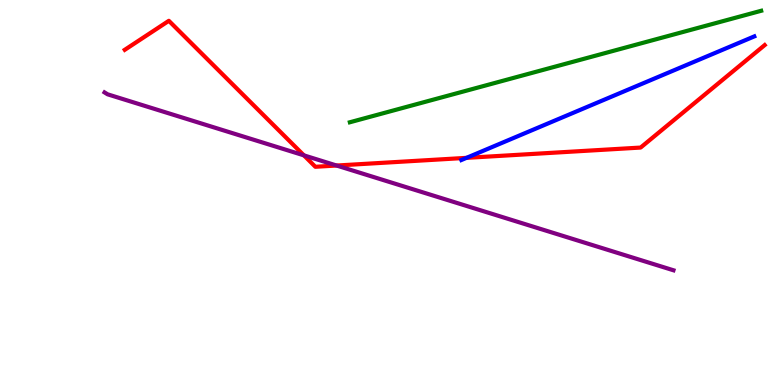[{'lines': ['blue', 'red'], 'intersections': [{'x': 6.02, 'y': 5.9}]}, {'lines': ['green', 'red'], 'intersections': []}, {'lines': ['purple', 'red'], 'intersections': [{'x': 3.92, 'y': 5.96}, {'x': 4.34, 'y': 5.7}]}, {'lines': ['blue', 'green'], 'intersections': []}, {'lines': ['blue', 'purple'], 'intersections': []}, {'lines': ['green', 'purple'], 'intersections': []}]